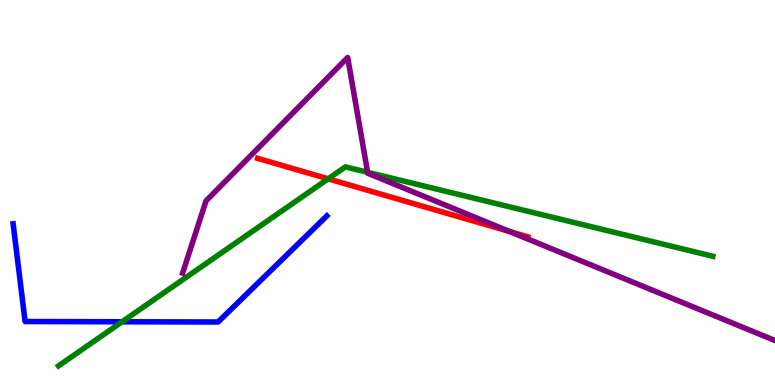[{'lines': ['blue', 'red'], 'intersections': []}, {'lines': ['green', 'red'], 'intersections': [{'x': 4.23, 'y': 5.36}]}, {'lines': ['purple', 'red'], 'intersections': [{'x': 6.58, 'y': 3.99}]}, {'lines': ['blue', 'green'], 'intersections': [{'x': 1.58, 'y': 1.64}]}, {'lines': ['blue', 'purple'], 'intersections': []}, {'lines': ['green', 'purple'], 'intersections': [{'x': 4.74, 'y': 5.52}]}]